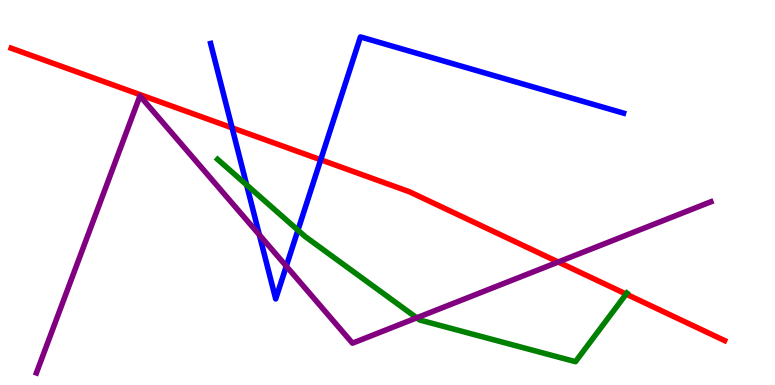[{'lines': ['blue', 'red'], 'intersections': [{'x': 2.99, 'y': 6.68}, {'x': 4.14, 'y': 5.85}]}, {'lines': ['green', 'red'], 'intersections': [{'x': 8.08, 'y': 2.36}]}, {'lines': ['purple', 'red'], 'intersections': [{'x': 7.2, 'y': 3.19}]}, {'lines': ['blue', 'green'], 'intersections': [{'x': 3.18, 'y': 5.2}, {'x': 3.84, 'y': 4.02}]}, {'lines': ['blue', 'purple'], 'intersections': [{'x': 3.35, 'y': 3.9}, {'x': 3.69, 'y': 3.09}]}, {'lines': ['green', 'purple'], 'intersections': [{'x': 5.38, 'y': 1.74}]}]